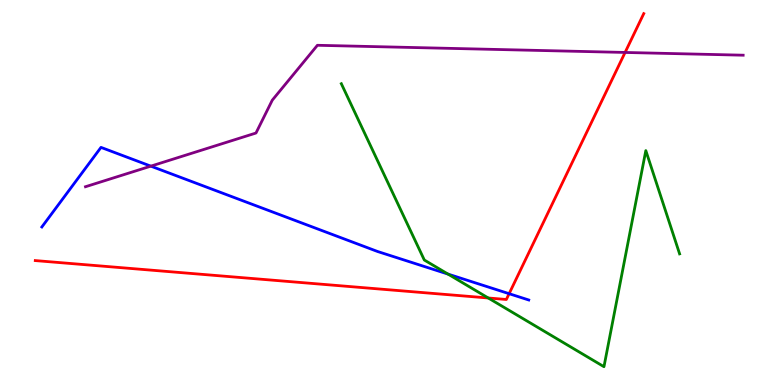[{'lines': ['blue', 'red'], 'intersections': [{'x': 6.57, 'y': 2.37}]}, {'lines': ['green', 'red'], 'intersections': [{'x': 6.3, 'y': 2.26}]}, {'lines': ['purple', 'red'], 'intersections': [{'x': 8.07, 'y': 8.64}]}, {'lines': ['blue', 'green'], 'intersections': [{'x': 5.78, 'y': 2.88}]}, {'lines': ['blue', 'purple'], 'intersections': [{'x': 1.95, 'y': 5.68}]}, {'lines': ['green', 'purple'], 'intersections': []}]